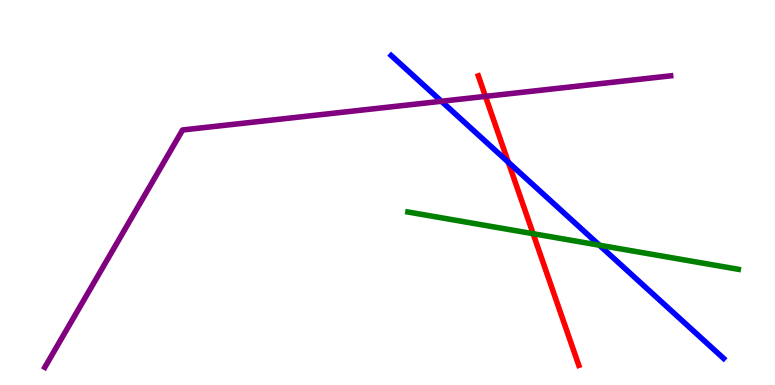[{'lines': ['blue', 'red'], 'intersections': [{'x': 6.56, 'y': 5.79}]}, {'lines': ['green', 'red'], 'intersections': [{'x': 6.88, 'y': 3.93}]}, {'lines': ['purple', 'red'], 'intersections': [{'x': 6.26, 'y': 7.5}]}, {'lines': ['blue', 'green'], 'intersections': [{'x': 7.73, 'y': 3.63}]}, {'lines': ['blue', 'purple'], 'intersections': [{'x': 5.7, 'y': 7.37}]}, {'lines': ['green', 'purple'], 'intersections': []}]